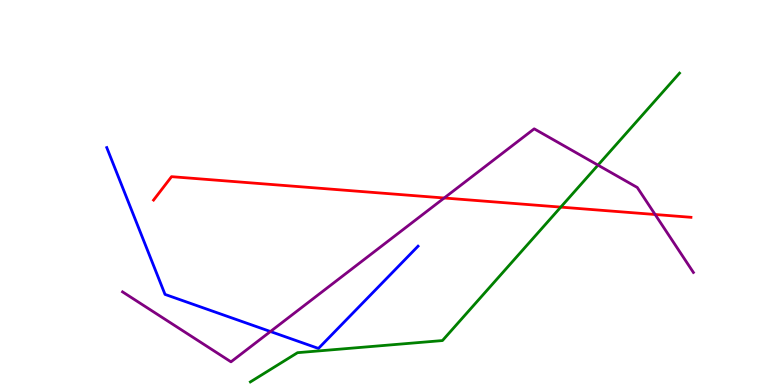[{'lines': ['blue', 'red'], 'intersections': []}, {'lines': ['green', 'red'], 'intersections': [{'x': 7.24, 'y': 4.62}]}, {'lines': ['purple', 'red'], 'intersections': [{'x': 5.73, 'y': 4.86}, {'x': 8.45, 'y': 4.43}]}, {'lines': ['blue', 'green'], 'intersections': []}, {'lines': ['blue', 'purple'], 'intersections': [{'x': 3.49, 'y': 1.39}]}, {'lines': ['green', 'purple'], 'intersections': [{'x': 7.72, 'y': 5.71}]}]